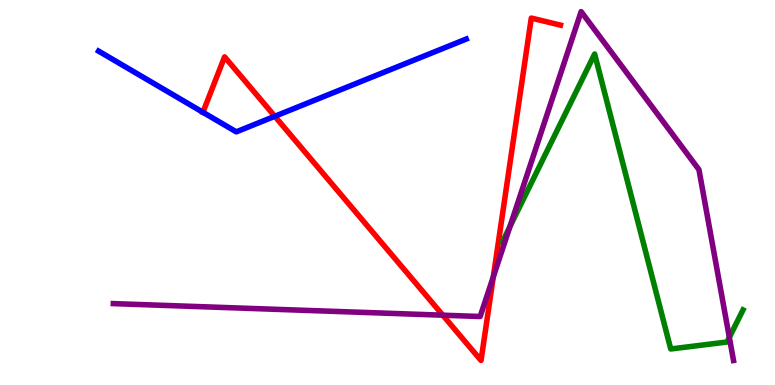[{'lines': ['blue', 'red'], 'intersections': [{'x': 2.62, 'y': 7.08}, {'x': 3.55, 'y': 6.98}]}, {'lines': ['green', 'red'], 'intersections': []}, {'lines': ['purple', 'red'], 'intersections': [{'x': 5.71, 'y': 1.81}, {'x': 6.37, 'y': 2.81}]}, {'lines': ['blue', 'green'], 'intersections': []}, {'lines': ['blue', 'purple'], 'intersections': []}, {'lines': ['green', 'purple'], 'intersections': [{'x': 6.58, 'y': 4.12}, {'x': 9.41, 'y': 1.24}]}]